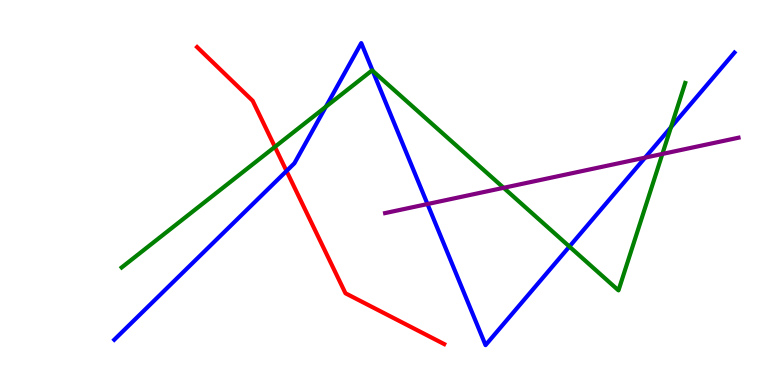[{'lines': ['blue', 'red'], 'intersections': [{'x': 3.7, 'y': 5.56}]}, {'lines': ['green', 'red'], 'intersections': [{'x': 3.55, 'y': 6.19}]}, {'lines': ['purple', 'red'], 'intersections': []}, {'lines': ['blue', 'green'], 'intersections': [{'x': 4.2, 'y': 7.23}, {'x': 4.81, 'y': 8.16}, {'x': 7.35, 'y': 3.6}, {'x': 8.66, 'y': 6.7}]}, {'lines': ['blue', 'purple'], 'intersections': [{'x': 5.52, 'y': 4.7}, {'x': 8.32, 'y': 5.91}]}, {'lines': ['green', 'purple'], 'intersections': [{'x': 6.5, 'y': 5.12}, {'x': 8.55, 'y': 6.0}]}]